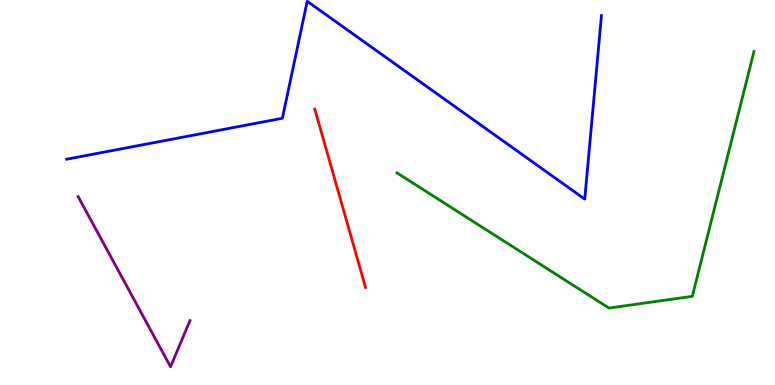[{'lines': ['blue', 'red'], 'intersections': []}, {'lines': ['green', 'red'], 'intersections': []}, {'lines': ['purple', 'red'], 'intersections': []}, {'lines': ['blue', 'green'], 'intersections': []}, {'lines': ['blue', 'purple'], 'intersections': []}, {'lines': ['green', 'purple'], 'intersections': []}]